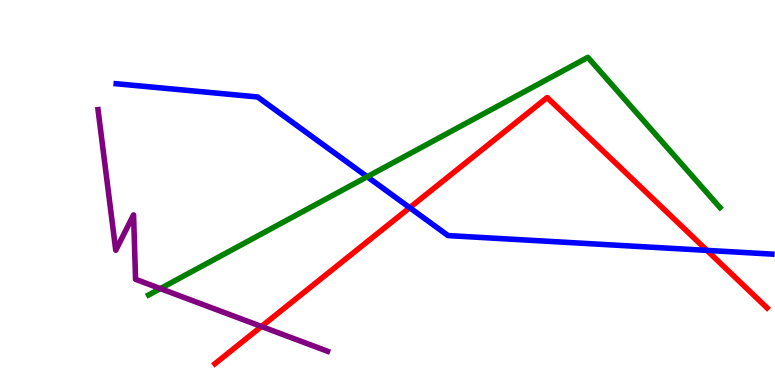[{'lines': ['blue', 'red'], 'intersections': [{'x': 5.29, 'y': 4.61}, {'x': 9.12, 'y': 3.5}]}, {'lines': ['green', 'red'], 'intersections': []}, {'lines': ['purple', 'red'], 'intersections': [{'x': 3.37, 'y': 1.52}]}, {'lines': ['blue', 'green'], 'intersections': [{'x': 4.74, 'y': 5.41}]}, {'lines': ['blue', 'purple'], 'intersections': []}, {'lines': ['green', 'purple'], 'intersections': [{'x': 2.07, 'y': 2.5}]}]